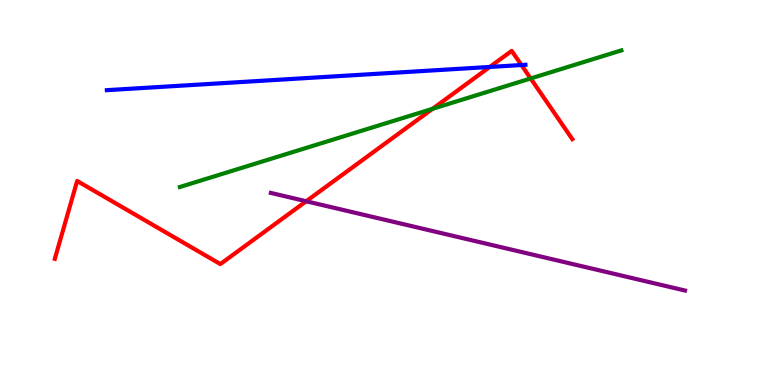[{'lines': ['blue', 'red'], 'intersections': [{'x': 6.32, 'y': 8.26}, {'x': 6.73, 'y': 8.31}]}, {'lines': ['green', 'red'], 'intersections': [{'x': 5.58, 'y': 7.17}, {'x': 6.85, 'y': 7.96}]}, {'lines': ['purple', 'red'], 'intersections': [{'x': 3.95, 'y': 4.77}]}, {'lines': ['blue', 'green'], 'intersections': []}, {'lines': ['blue', 'purple'], 'intersections': []}, {'lines': ['green', 'purple'], 'intersections': []}]